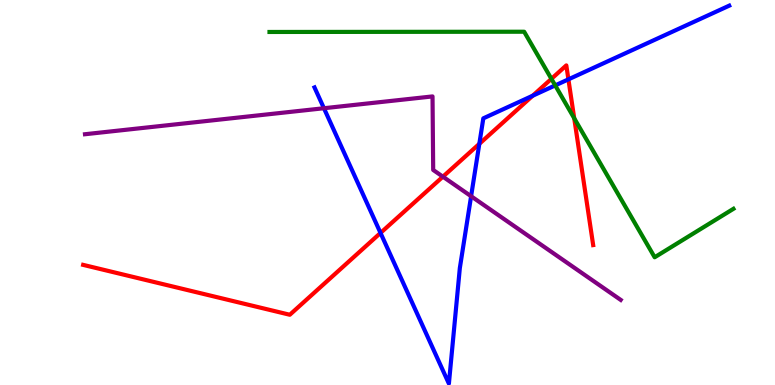[{'lines': ['blue', 'red'], 'intersections': [{'x': 4.91, 'y': 3.95}, {'x': 6.18, 'y': 6.26}, {'x': 6.87, 'y': 7.51}, {'x': 7.33, 'y': 7.94}]}, {'lines': ['green', 'red'], 'intersections': [{'x': 7.11, 'y': 7.95}, {'x': 7.41, 'y': 6.93}]}, {'lines': ['purple', 'red'], 'intersections': [{'x': 5.71, 'y': 5.41}]}, {'lines': ['blue', 'green'], 'intersections': [{'x': 7.16, 'y': 7.78}]}, {'lines': ['blue', 'purple'], 'intersections': [{'x': 4.18, 'y': 7.19}, {'x': 6.08, 'y': 4.9}]}, {'lines': ['green', 'purple'], 'intersections': []}]